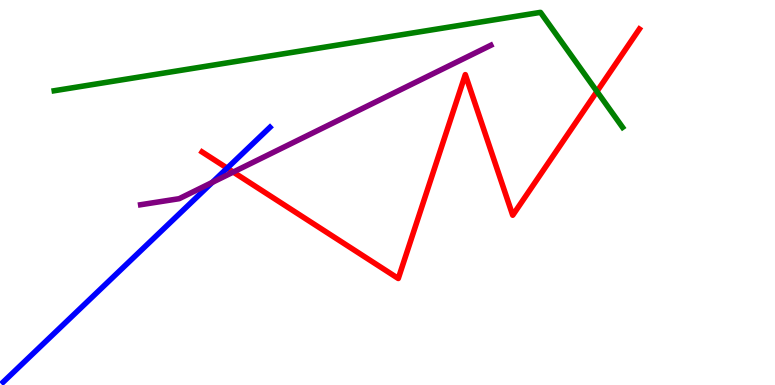[{'lines': ['blue', 'red'], 'intersections': [{'x': 2.93, 'y': 5.63}]}, {'lines': ['green', 'red'], 'intersections': [{'x': 7.7, 'y': 7.63}]}, {'lines': ['purple', 'red'], 'intersections': [{'x': 3.01, 'y': 5.53}]}, {'lines': ['blue', 'green'], 'intersections': []}, {'lines': ['blue', 'purple'], 'intersections': [{'x': 2.74, 'y': 5.26}]}, {'lines': ['green', 'purple'], 'intersections': []}]